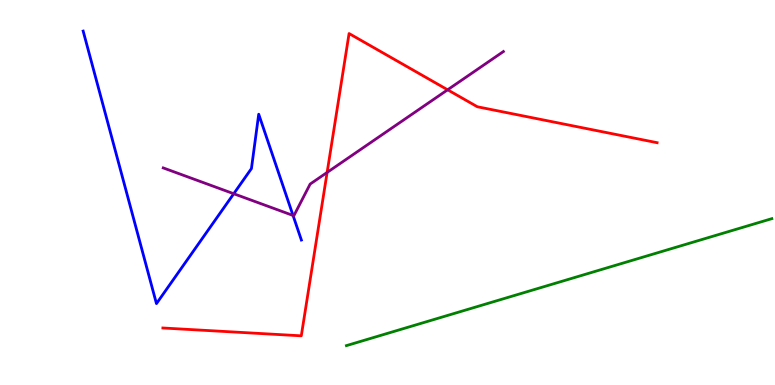[{'lines': ['blue', 'red'], 'intersections': []}, {'lines': ['green', 'red'], 'intersections': []}, {'lines': ['purple', 'red'], 'intersections': [{'x': 4.22, 'y': 5.52}, {'x': 5.78, 'y': 7.67}]}, {'lines': ['blue', 'green'], 'intersections': []}, {'lines': ['blue', 'purple'], 'intersections': [{'x': 3.02, 'y': 4.97}, {'x': 3.78, 'y': 4.4}]}, {'lines': ['green', 'purple'], 'intersections': []}]